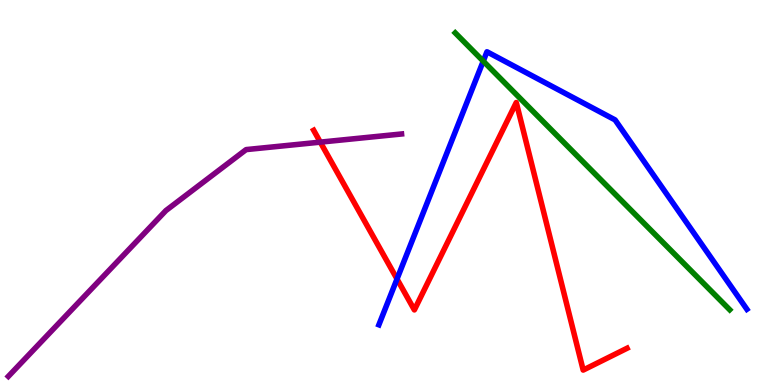[{'lines': ['blue', 'red'], 'intersections': [{'x': 5.12, 'y': 2.75}]}, {'lines': ['green', 'red'], 'intersections': []}, {'lines': ['purple', 'red'], 'intersections': [{'x': 4.13, 'y': 6.31}]}, {'lines': ['blue', 'green'], 'intersections': [{'x': 6.24, 'y': 8.41}]}, {'lines': ['blue', 'purple'], 'intersections': []}, {'lines': ['green', 'purple'], 'intersections': []}]